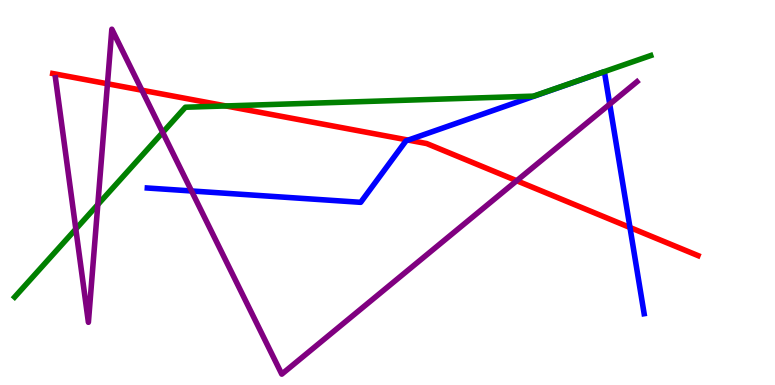[{'lines': ['blue', 'red'], 'intersections': [{'x': 5.27, 'y': 6.36}, {'x': 8.13, 'y': 4.09}]}, {'lines': ['green', 'red'], 'intersections': [{'x': 2.91, 'y': 7.25}]}, {'lines': ['purple', 'red'], 'intersections': [{'x': 1.39, 'y': 7.82}, {'x': 1.83, 'y': 7.66}, {'x': 6.67, 'y': 5.31}]}, {'lines': ['blue', 'green'], 'intersections': []}, {'lines': ['blue', 'purple'], 'intersections': [{'x': 2.47, 'y': 5.04}, {'x': 7.87, 'y': 7.29}]}, {'lines': ['green', 'purple'], 'intersections': [{'x': 0.978, 'y': 4.05}, {'x': 1.26, 'y': 4.69}, {'x': 2.1, 'y': 6.56}]}]